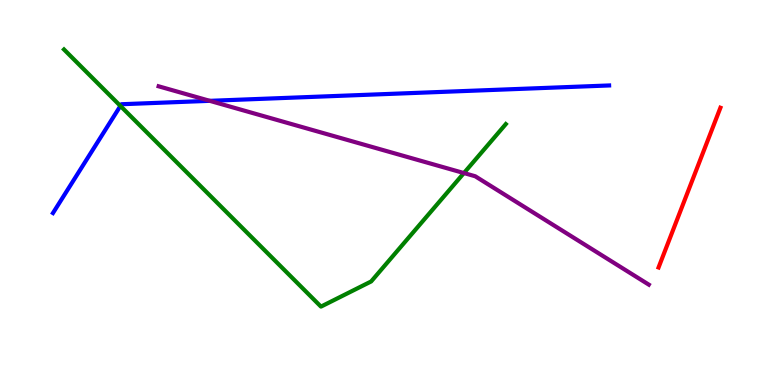[{'lines': ['blue', 'red'], 'intersections': []}, {'lines': ['green', 'red'], 'intersections': []}, {'lines': ['purple', 'red'], 'intersections': []}, {'lines': ['blue', 'green'], 'intersections': [{'x': 1.55, 'y': 7.25}]}, {'lines': ['blue', 'purple'], 'intersections': [{'x': 2.71, 'y': 7.38}]}, {'lines': ['green', 'purple'], 'intersections': [{'x': 5.99, 'y': 5.51}]}]